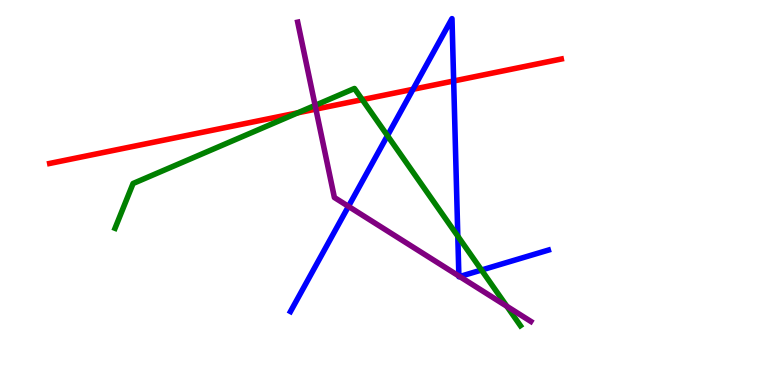[{'lines': ['blue', 'red'], 'intersections': [{'x': 5.33, 'y': 7.68}, {'x': 5.85, 'y': 7.9}]}, {'lines': ['green', 'red'], 'intersections': [{'x': 3.84, 'y': 7.07}, {'x': 4.67, 'y': 7.41}]}, {'lines': ['purple', 'red'], 'intersections': [{'x': 4.08, 'y': 7.17}]}, {'lines': ['blue', 'green'], 'intersections': [{'x': 5.0, 'y': 6.48}, {'x': 5.91, 'y': 3.87}, {'x': 6.21, 'y': 2.99}]}, {'lines': ['blue', 'purple'], 'intersections': [{'x': 4.5, 'y': 4.64}, {'x': 5.92, 'y': 2.83}, {'x': 5.93, 'y': 2.82}]}, {'lines': ['green', 'purple'], 'intersections': [{'x': 4.07, 'y': 7.26}, {'x': 6.54, 'y': 2.04}]}]